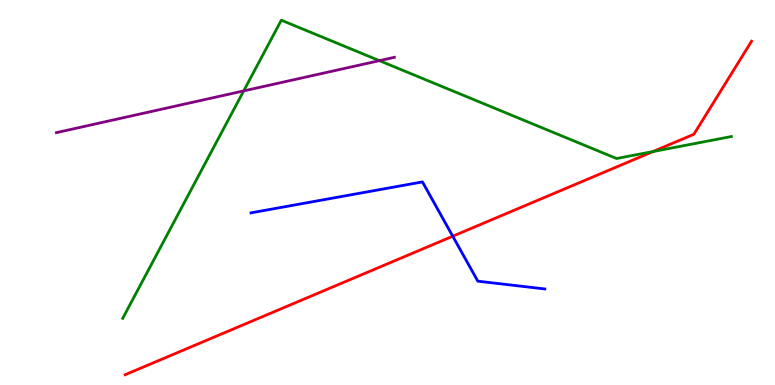[{'lines': ['blue', 'red'], 'intersections': [{'x': 5.84, 'y': 3.86}]}, {'lines': ['green', 'red'], 'intersections': [{'x': 8.43, 'y': 6.06}]}, {'lines': ['purple', 'red'], 'intersections': []}, {'lines': ['blue', 'green'], 'intersections': []}, {'lines': ['blue', 'purple'], 'intersections': []}, {'lines': ['green', 'purple'], 'intersections': [{'x': 3.14, 'y': 7.64}, {'x': 4.9, 'y': 8.42}]}]